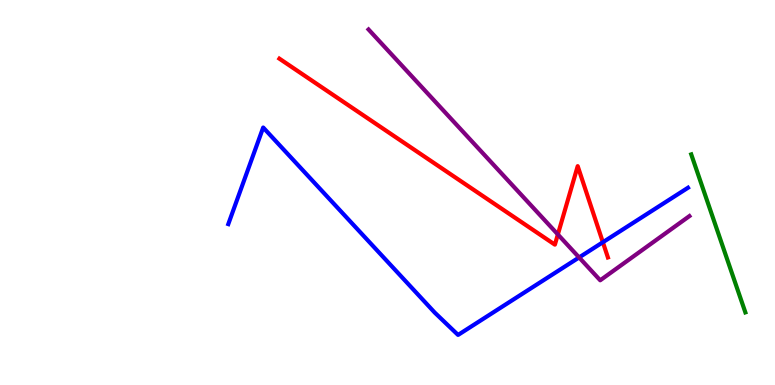[{'lines': ['blue', 'red'], 'intersections': [{'x': 7.78, 'y': 3.71}]}, {'lines': ['green', 'red'], 'intersections': []}, {'lines': ['purple', 'red'], 'intersections': [{'x': 7.2, 'y': 3.91}]}, {'lines': ['blue', 'green'], 'intersections': []}, {'lines': ['blue', 'purple'], 'intersections': [{'x': 7.47, 'y': 3.31}]}, {'lines': ['green', 'purple'], 'intersections': []}]